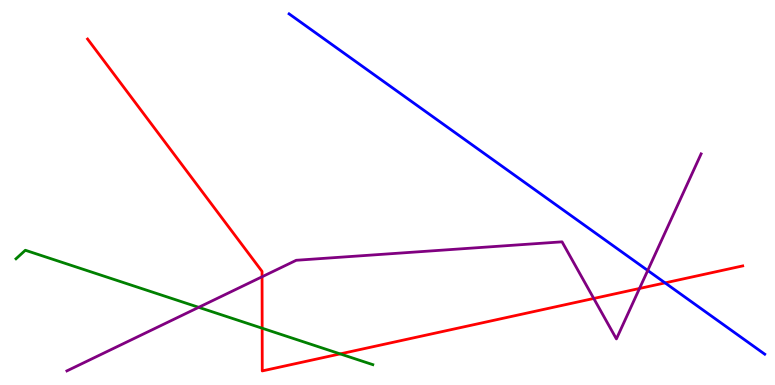[{'lines': ['blue', 'red'], 'intersections': [{'x': 8.58, 'y': 2.65}]}, {'lines': ['green', 'red'], 'intersections': [{'x': 3.38, 'y': 1.47}, {'x': 4.39, 'y': 0.808}]}, {'lines': ['purple', 'red'], 'intersections': [{'x': 3.38, 'y': 2.81}, {'x': 7.66, 'y': 2.25}, {'x': 8.25, 'y': 2.51}]}, {'lines': ['blue', 'green'], 'intersections': []}, {'lines': ['blue', 'purple'], 'intersections': [{'x': 8.36, 'y': 2.97}]}, {'lines': ['green', 'purple'], 'intersections': [{'x': 2.56, 'y': 2.02}]}]